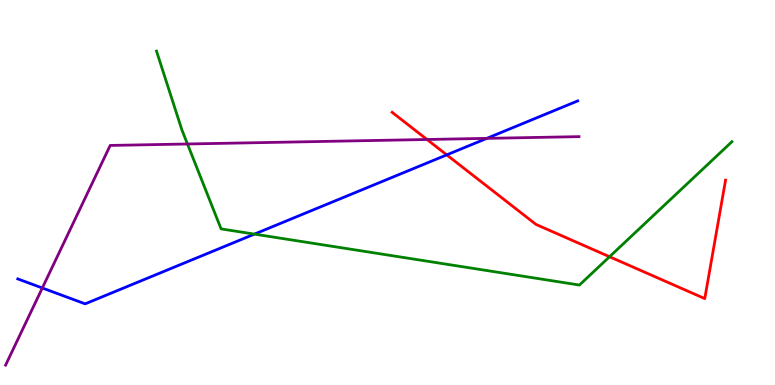[{'lines': ['blue', 'red'], 'intersections': [{'x': 5.76, 'y': 5.98}]}, {'lines': ['green', 'red'], 'intersections': [{'x': 7.87, 'y': 3.33}]}, {'lines': ['purple', 'red'], 'intersections': [{'x': 5.51, 'y': 6.38}]}, {'lines': ['blue', 'green'], 'intersections': [{'x': 3.28, 'y': 3.92}]}, {'lines': ['blue', 'purple'], 'intersections': [{'x': 0.546, 'y': 2.52}, {'x': 6.28, 'y': 6.41}]}, {'lines': ['green', 'purple'], 'intersections': [{'x': 2.42, 'y': 6.26}]}]